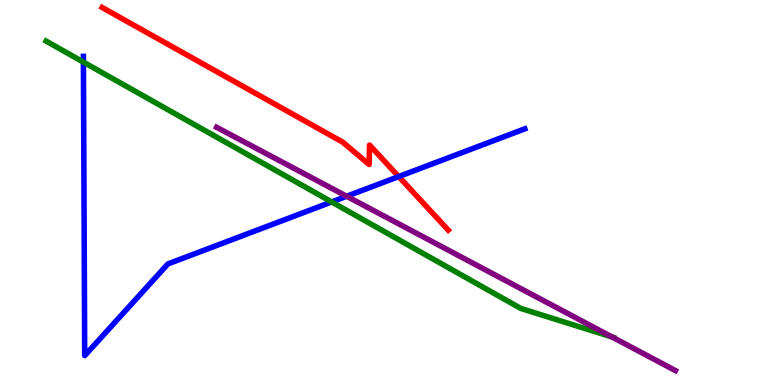[{'lines': ['blue', 'red'], 'intersections': [{'x': 5.14, 'y': 5.41}]}, {'lines': ['green', 'red'], 'intersections': []}, {'lines': ['purple', 'red'], 'intersections': []}, {'lines': ['blue', 'green'], 'intersections': [{'x': 1.08, 'y': 8.39}, {'x': 4.28, 'y': 4.75}]}, {'lines': ['blue', 'purple'], 'intersections': [{'x': 4.47, 'y': 4.9}]}, {'lines': ['green', 'purple'], 'intersections': [{'x': 7.9, 'y': 1.25}]}]